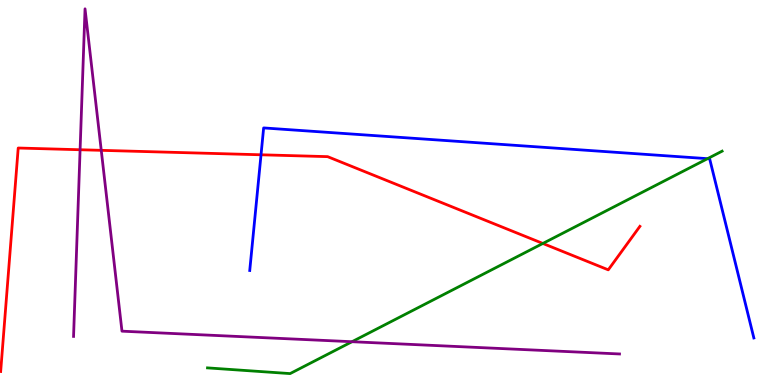[{'lines': ['blue', 'red'], 'intersections': [{'x': 3.37, 'y': 5.98}]}, {'lines': ['green', 'red'], 'intersections': [{'x': 7.0, 'y': 3.68}]}, {'lines': ['purple', 'red'], 'intersections': [{'x': 1.03, 'y': 6.11}, {'x': 1.31, 'y': 6.1}]}, {'lines': ['blue', 'green'], 'intersections': [{'x': 9.13, 'y': 5.88}]}, {'lines': ['blue', 'purple'], 'intersections': []}, {'lines': ['green', 'purple'], 'intersections': [{'x': 4.54, 'y': 1.12}]}]